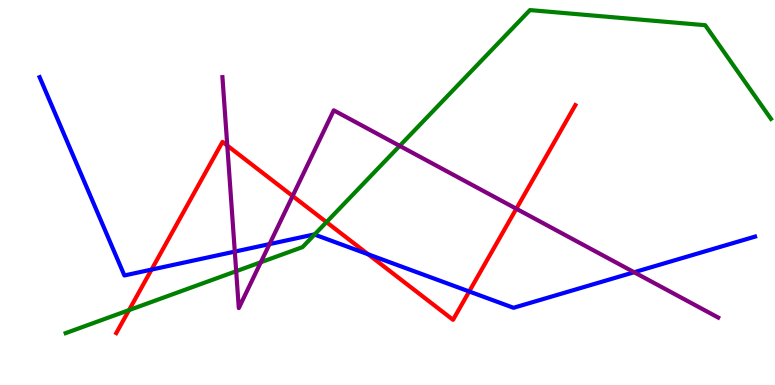[{'lines': ['blue', 'red'], 'intersections': [{'x': 1.96, 'y': 3.0}, {'x': 4.75, 'y': 3.39}, {'x': 6.05, 'y': 2.43}]}, {'lines': ['green', 'red'], 'intersections': [{'x': 1.66, 'y': 1.95}, {'x': 4.21, 'y': 4.23}]}, {'lines': ['purple', 'red'], 'intersections': [{'x': 2.93, 'y': 6.22}, {'x': 3.78, 'y': 4.91}, {'x': 6.66, 'y': 4.58}]}, {'lines': ['blue', 'green'], 'intersections': [{'x': 4.06, 'y': 3.91}]}, {'lines': ['blue', 'purple'], 'intersections': [{'x': 3.03, 'y': 3.46}, {'x': 3.48, 'y': 3.66}, {'x': 8.18, 'y': 2.93}]}, {'lines': ['green', 'purple'], 'intersections': [{'x': 3.05, 'y': 2.96}, {'x': 3.37, 'y': 3.19}, {'x': 5.16, 'y': 6.21}]}]